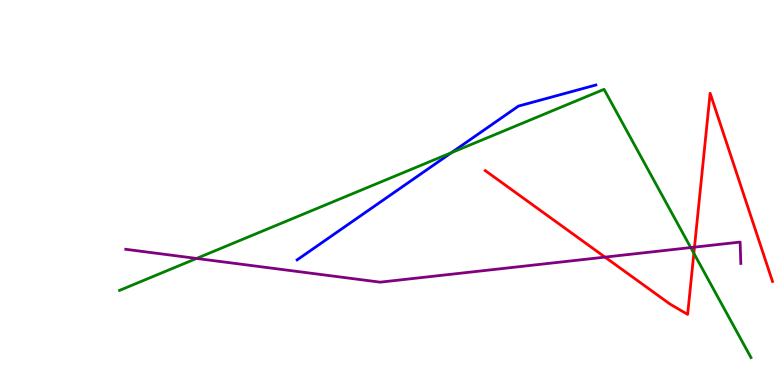[{'lines': ['blue', 'red'], 'intersections': []}, {'lines': ['green', 'red'], 'intersections': [{'x': 8.95, 'y': 3.42}]}, {'lines': ['purple', 'red'], 'intersections': [{'x': 7.81, 'y': 3.32}, {'x': 8.96, 'y': 3.58}]}, {'lines': ['blue', 'green'], 'intersections': [{'x': 5.82, 'y': 6.03}]}, {'lines': ['blue', 'purple'], 'intersections': []}, {'lines': ['green', 'purple'], 'intersections': [{'x': 2.54, 'y': 3.29}, {'x': 8.91, 'y': 3.57}]}]